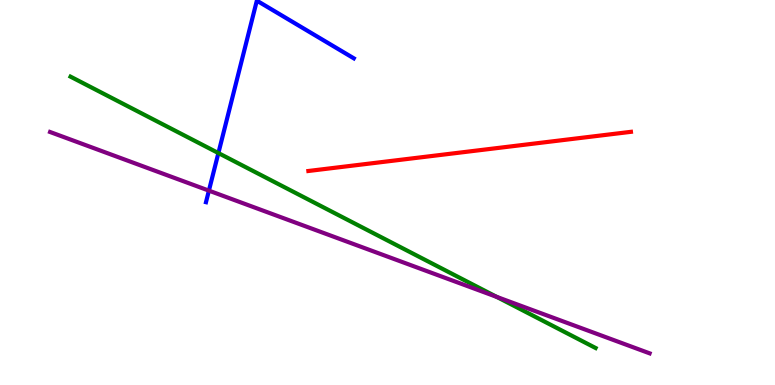[{'lines': ['blue', 'red'], 'intersections': []}, {'lines': ['green', 'red'], 'intersections': []}, {'lines': ['purple', 'red'], 'intersections': []}, {'lines': ['blue', 'green'], 'intersections': [{'x': 2.82, 'y': 6.02}]}, {'lines': ['blue', 'purple'], 'intersections': [{'x': 2.7, 'y': 5.05}]}, {'lines': ['green', 'purple'], 'intersections': [{'x': 6.41, 'y': 2.29}]}]